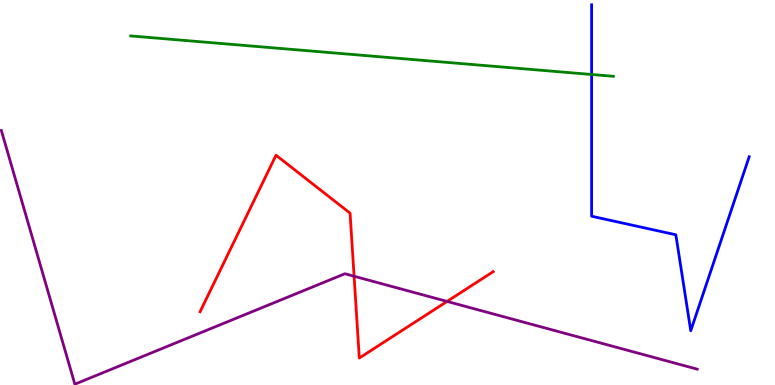[{'lines': ['blue', 'red'], 'intersections': []}, {'lines': ['green', 'red'], 'intersections': []}, {'lines': ['purple', 'red'], 'intersections': [{'x': 4.57, 'y': 2.82}, {'x': 5.77, 'y': 2.17}]}, {'lines': ['blue', 'green'], 'intersections': [{'x': 7.63, 'y': 8.07}]}, {'lines': ['blue', 'purple'], 'intersections': []}, {'lines': ['green', 'purple'], 'intersections': []}]